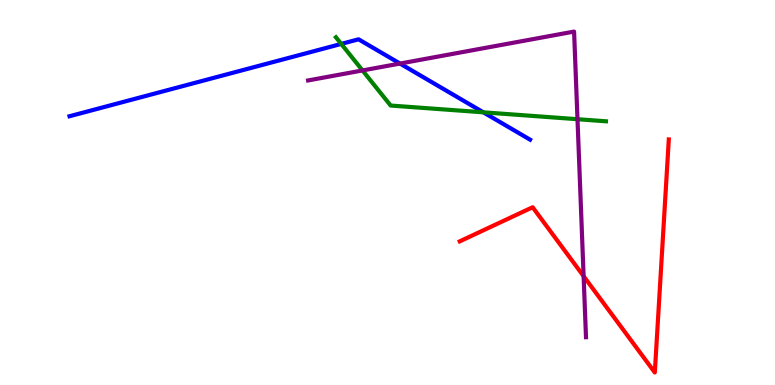[{'lines': ['blue', 'red'], 'intersections': []}, {'lines': ['green', 'red'], 'intersections': []}, {'lines': ['purple', 'red'], 'intersections': [{'x': 7.53, 'y': 2.83}]}, {'lines': ['blue', 'green'], 'intersections': [{'x': 4.4, 'y': 8.86}, {'x': 6.24, 'y': 7.08}]}, {'lines': ['blue', 'purple'], 'intersections': [{'x': 5.16, 'y': 8.35}]}, {'lines': ['green', 'purple'], 'intersections': [{'x': 4.68, 'y': 8.17}, {'x': 7.45, 'y': 6.9}]}]